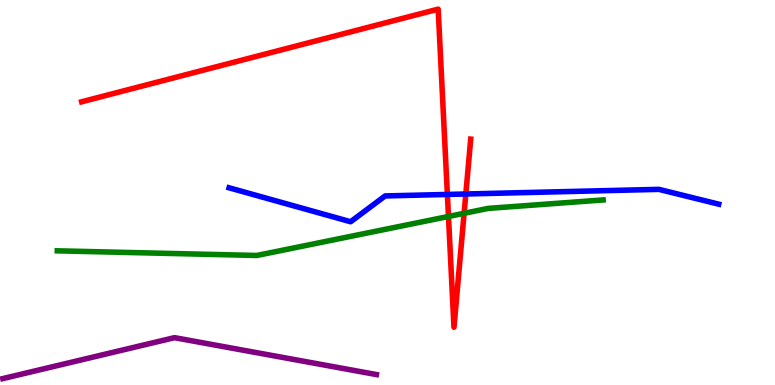[{'lines': ['blue', 'red'], 'intersections': [{'x': 5.77, 'y': 4.95}, {'x': 6.01, 'y': 4.96}]}, {'lines': ['green', 'red'], 'intersections': [{'x': 5.79, 'y': 4.38}, {'x': 5.99, 'y': 4.46}]}, {'lines': ['purple', 'red'], 'intersections': []}, {'lines': ['blue', 'green'], 'intersections': []}, {'lines': ['blue', 'purple'], 'intersections': []}, {'lines': ['green', 'purple'], 'intersections': []}]